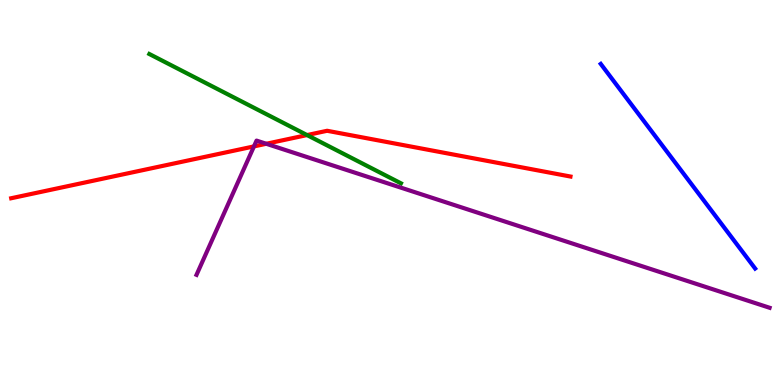[{'lines': ['blue', 'red'], 'intersections': []}, {'lines': ['green', 'red'], 'intersections': [{'x': 3.96, 'y': 6.49}]}, {'lines': ['purple', 'red'], 'intersections': [{'x': 3.28, 'y': 6.2}, {'x': 3.44, 'y': 6.27}]}, {'lines': ['blue', 'green'], 'intersections': []}, {'lines': ['blue', 'purple'], 'intersections': []}, {'lines': ['green', 'purple'], 'intersections': []}]